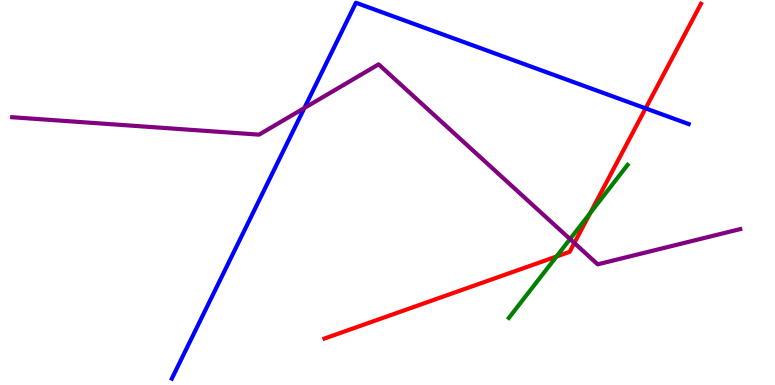[{'lines': ['blue', 'red'], 'intersections': [{'x': 8.33, 'y': 7.19}]}, {'lines': ['green', 'red'], 'intersections': [{'x': 7.18, 'y': 3.34}, {'x': 7.61, 'y': 4.46}]}, {'lines': ['purple', 'red'], 'intersections': [{'x': 7.41, 'y': 3.69}]}, {'lines': ['blue', 'green'], 'intersections': []}, {'lines': ['blue', 'purple'], 'intersections': [{'x': 3.93, 'y': 7.19}]}, {'lines': ['green', 'purple'], 'intersections': [{'x': 7.36, 'y': 3.79}]}]